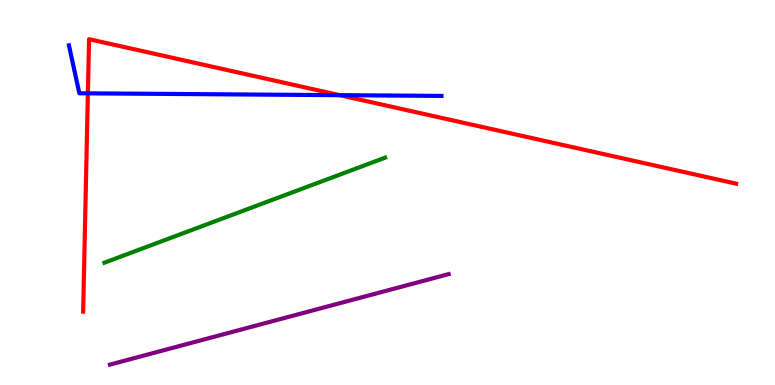[{'lines': ['blue', 'red'], 'intersections': [{'x': 1.13, 'y': 7.58}, {'x': 4.38, 'y': 7.53}]}, {'lines': ['green', 'red'], 'intersections': []}, {'lines': ['purple', 'red'], 'intersections': []}, {'lines': ['blue', 'green'], 'intersections': []}, {'lines': ['blue', 'purple'], 'intersections': []}, {'lines': ['green', 'purple'], 'intersections': []}]